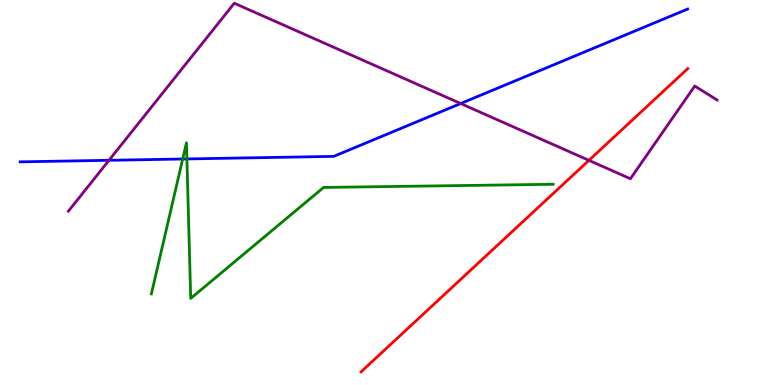[{'lines': ['blue', 'red'], 'intersections': []}, {'lines': ['green', 'red'], 'intersections': []}, {'lines': ['purple', 'red'], 'intersections': [{'x': 7.6, 'y': 5.83}]}, {'lines': ['blue', 'green'], 'intersections': [{'x': 2.36, 'y': 5.87}, {'x': 2.41, 'y': 5.87}]}, {'lines': ['blue', 'purple'], 'intersections': [{'x': 1.41, 'y': 5.84}, {'x': 5.94, 'y': 7.31}]}, {'lines': ['green', 'purple'], 'intersections': []}]